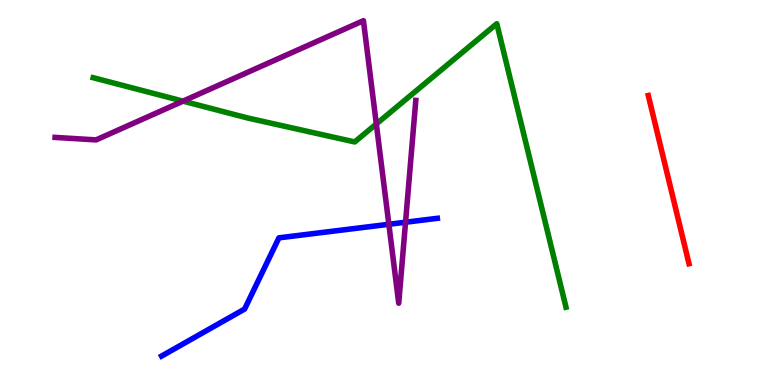[{'lines': ['blue', 'red'], 'intersections': []}, {'lines': ['green', 'red'], 'intersections': []}, {'lines': ['purple', 'red'], 'intersections': []}, {'lines': ['blue', 'green'], 'intersections': []}, {'lines': ['blue', 'purple'], 'intersections': [{'x': 5.02, 'y': 4.17}, {'x': 5.23, 'y': 4.23}]}, {'lines': ['green', 'purple'], 'intersections': [{'x': 2.36, 'y': 7.37}, {'x': 4.86, 'y': 6.78}]}]